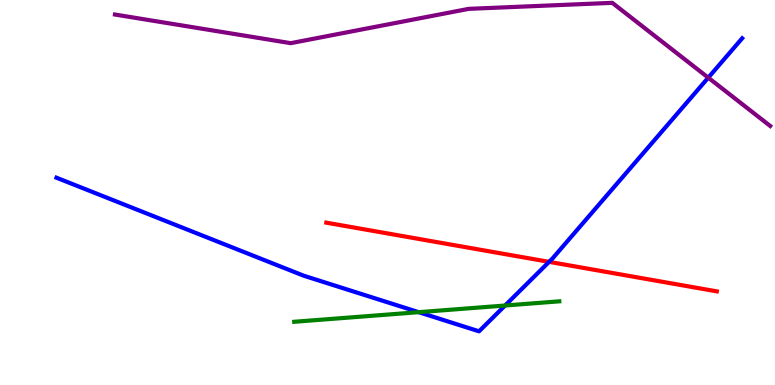[{'lines': ['blue', 'red'], 'intersections': [{'x': 7.09, 'y': 3.2}]}, {'lines': ['green', 'red'], 'intersections': []}, {'lines': ['purple', 'red'], 'intersections': []}, {'lines': ['blue', 'green'], 'intersections': [{'x': 5.4, 'y': 1.89}, {'x': 6.52, 'y': 2.06}]}, {'lines': ['blue', 'purple'], 'intersections': [{'x': 9.14, 'y': 7.98}]}, {'lines': ['green', 'purple'], 'intersections': []}]